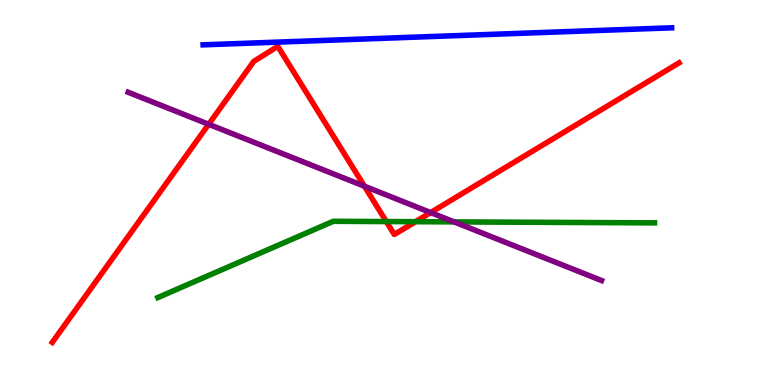[{'lines': ['blue', 'red'], 'intersections': []}, {'lines': ['green', 'red'], 'intersections': [{'x': 4.98, 'y': 4.25}, {'x': 5.36, 'y': 4.24}]}, {'lines': ['purple', 'red'], 'intersections': [{'x': 2.69, 'y': 6.77}, {'x': 4.7, 'y': 5.16}, {'x': 5.56, 'y': 4.48}]}, {'lines': ['blue', 'green'], 'intersections': []}, {'lines': ['blue', 'purple'], 'intersections': []}, {'lines': ['green', 'purple'], 'intersections': [{'x': 5.86, 'y': 4.24}]}]